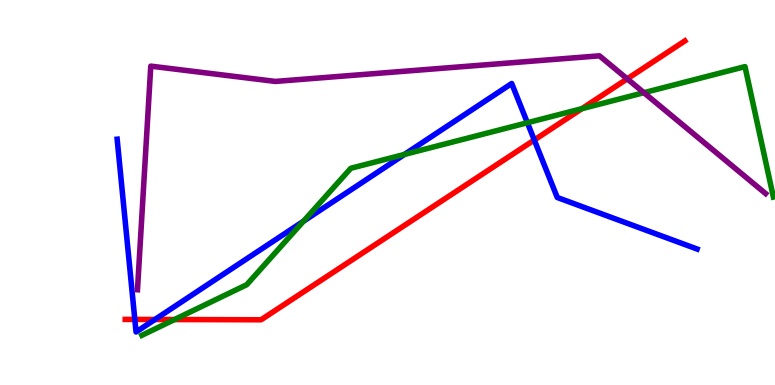[{'lines': ['blue', 'red'], 'intersections': [{'x': 1.74, 'y': 1.7}, {'x': 2.0, 'y': 1.7}, {'x': 6.89, 'y': 6.36}]}, {'lines': ['green', 'red'], 'intersections': [{'x': 2.25, 'y': 1.7}, {'x': 7.51, 'y': 7.18}]}, {'lines': ['purple', 'red'], 'intersections': [{'x': 8.09, 'y': 7.95}]}, {'lines': ['blue', 'green'], 'intersections': [{'x': 3.92, 'y': 4.25}, {'x': 5.22, 'y': 5.99}, {'x': 6.8, 'y': 6.81}]}, {'lines': ['blue', 'purple'], 'intersections': []}, {'lines': ['green', 'purple'], 'intersections': [{'x': 8.31, 'y': 7.59}]}]